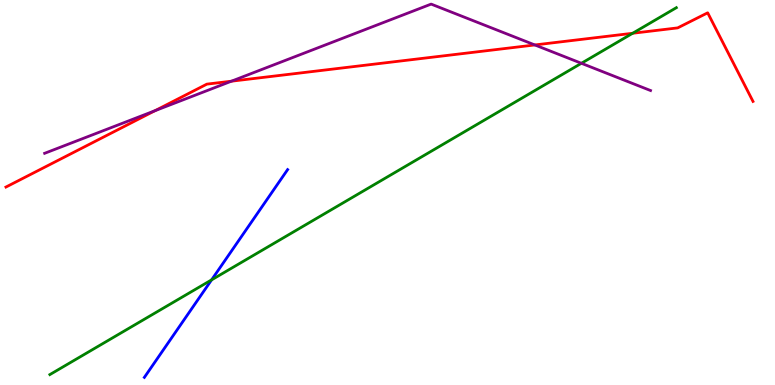[{'lines': ['blue', 'red'], 'intersections': []}, {'lines': ['green', 'red'], 'intersections': [{'x': 8.16, 'y': 9.14}]}, {'lines': ['purple', 'red'], 'intersections': [{'x': 2.0, 'y': 7.12}, {'x': 2.99, 'y': 7.89}, {'x': 6.9, 'y': 8.83}]}, {'lines': ['blue', 'green'], 'intersections': [{'x': 2.73, 'y': 2.73}]}, {'lines': ['blue', 'purple'], 'intersections': []}, {'lines': ['green', 'purple'], 'intersections': [{'x': 7.5, 'y': 8.36}]}]